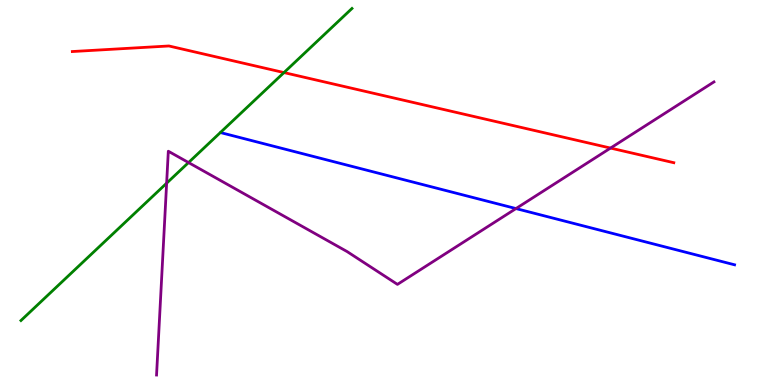[{'lines': ['blue', 'red'], 'intersections': []}, {'lines': ['green', 'red'], 'intersections': [{'x': 3.66, 'y': 8.11}]}, {'lines': ['purple', 'red'], 'intersections': [{'x': 7.88, 'y': 6.15}]}, {'lines': ['blue', 'green'], 'intersections': []}, {'lines': ['blue', 'purple'], 'intersections': [{'x': 6.66, 'y': 4.58}]}, {'lines': ['green', 'purple'], 'intersections': [{'x': 2.15, 'y': 5.24}, {'x': 2.43, 'y': 5.78}]}]